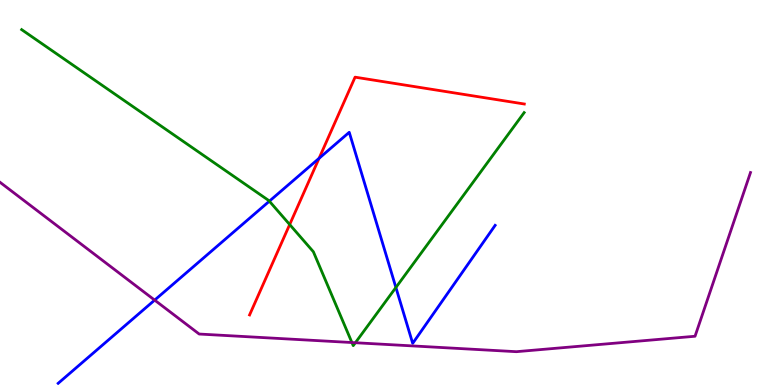[{'lines': ['blue', 'red'], 'intersections': [{'x': 4.12, 'y': 5.89}]}, {'lines': ['green', 'red'], 'intersections': [{'x': 3.74, 'y': 4.17}]}, {'lines': ['purple', 'red'], 'intersections': []}, {'lines': ['blue', 'green'], 'intersections': [{'x': 3.48, 'y': 4.77}, {'x': 5.11, 'y': 2.53}]}, {'lines': ['blue', 'purple'], 'intersections': [{'x': 2.0, 'y': 2.2}]}, {'lines': ['green', 'purple'], 'intersections': [{'x': 4.54, 'y': 1.1}, {'x': 4.59, 'y': 1.1}]}]